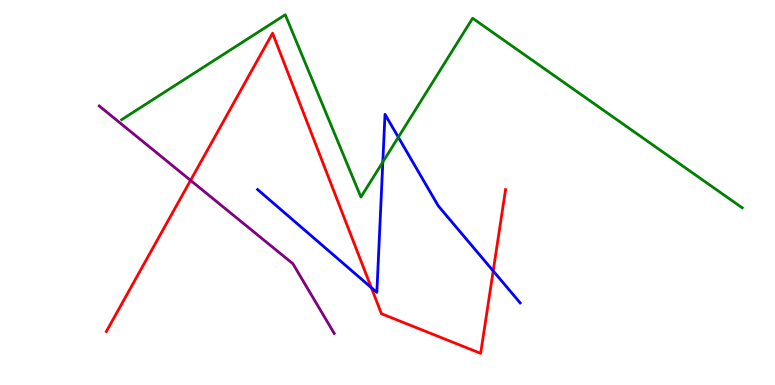[{'lines': ['blue', 'red'], 'intersections': [{'x': 4.79, 'y': 2.53}, {'x': 6.36, 'y': 2.96}]}, {'lines': ['green', 'red'], 'intersections': []}, {'lines': ['purple', 'red'], 'intersections': [{'x': 2.46, 'y': 5.32}]}, {'lines': ['blue', 'green'], 'intersections': [{'x': 4.94, 'y': 5.79}, {'x': 5.14, 'y': 6.44}]}, {'lines': ['blue', 'purple'], 'intersections': []}, {'lines': ['green', 'purple'], 'intersections': []}]